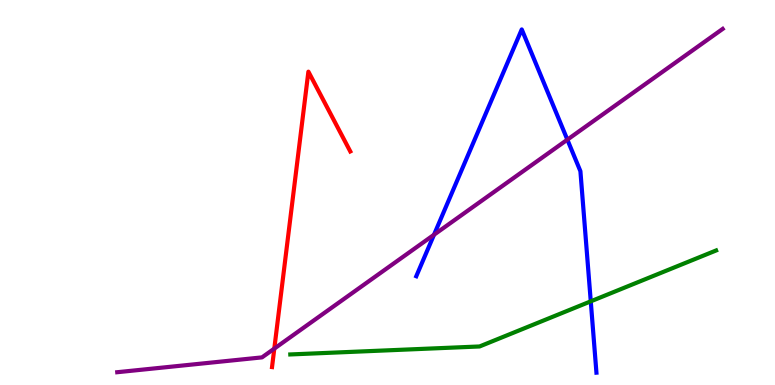[{'lines': ['blue', 'red'], 'intersections': []}, {'lines': ['green', 'red'], 'intersections': []}, {'lines': ['purple', 'red'], 'intersections': [{'x': 3.54, 'y': 0.945}]}, {'lines': ['blue', 'green'], 'intersections': [{'x': 7.62, 'y': 2.17}]}, {'lines': ['blue', 'purple'], 'intersections': [{'x': 5.6, 'y': 3.9}, {'x': 7.32, 'y': 6.37}]}, {'lines': ['green', 'purple'], 'intersections': []}]